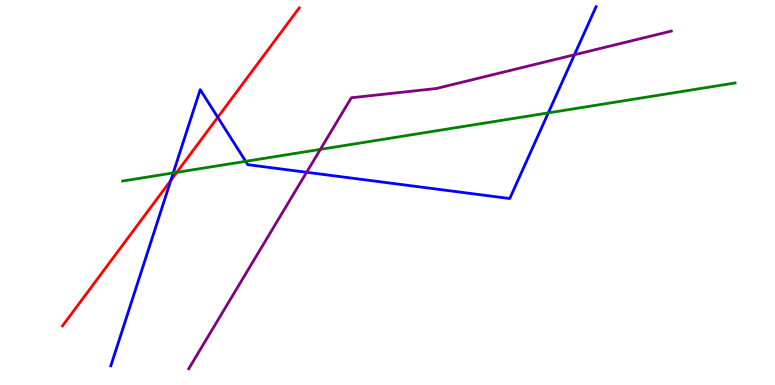[{'lines': ['blue', 'red'], 'intersections': [{'x': 2.2, 'y': 5.32}, {'x': 2.81, 'y': 6.95}]}, {'lines': ['green', 'red'], 'intersections': [{'x': 2.28, 'y': 5.52}]}, {'lines': ['purple', 'red'], 'intersections': []}, {'lines': ['blue', 'green'], 'intersections': [{'x': 2.24, 'y': 5.51}, {'x': 3.17, 'y': 5.81}, {'x': 7.07, 'y': 7.07}]}, {'lines': ['blue', 'purple'], 'intersections': [{'x': 3.96, 'y': 5.53}, {'x': 7.41, 'y': 8.58}]}, {'lines': ['green', 'purple'], 'intersections': [{'x': 4.13, 'y': 6.12}]}]